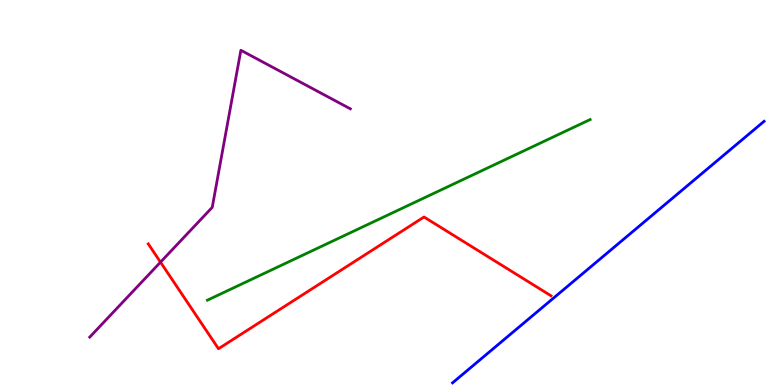[{'lines': ['blue', 'red'], 'intersections': []}, {'lines': ['green', 'red'], 'intersections': []}, {'lines': ['purple', 'red'], 'intersections': [{'x': 2.07, 'y': 3.19}]}, {'lines': ['blue', 'green'], 'intersections': []}, {'lines': ['blue', 'purple'], 'intersections': []}, {'lines': ['green', 'purple'], 'intersections': []}]